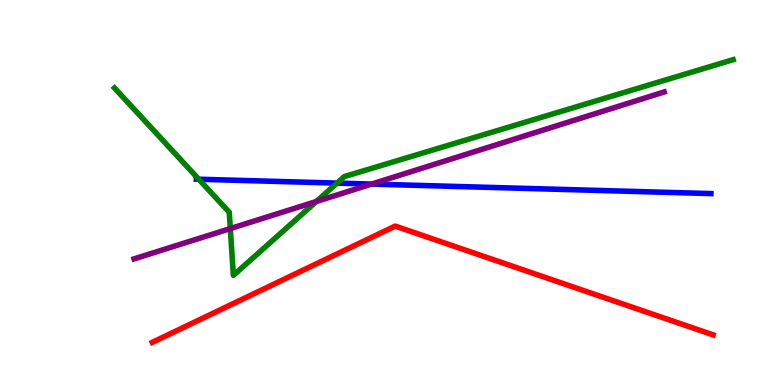[{'lines': ['blue', 'red'], 'intersections': []}, {'lines': ['green', 'red'], 'intersections': []}, {'lines': ['purple', 'red'], 'intersections': []}, {'lines': ['blue', 'green'], 'intersections': [{'x': 2.56, 'y': 5.34}, {'x': 4.35, 'y': 5.24}]}, {'lines': ['blue', 'purple'], 'intersections': [{'x': 4.8, 'y': 5.22}]}, {'lines': ['green', 'purple'], 'intersections': [{'x': 2.97, 'y': 4.06}, {'x': 4.08, 'y': 4.77}]}]